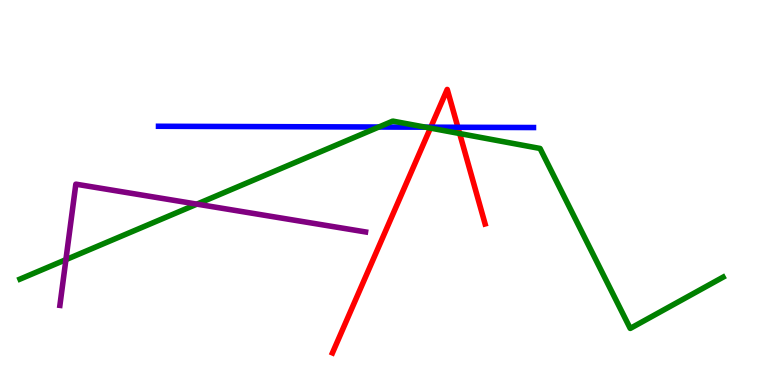[{'lines': ['blue', 'red'], 'intersections': [{'x': 5.56, 'y': 6.7}, {'x': 5.91, 'y': 6.69}]}, {'lines': ['green', 'red'], 'intersections': [{'x': 5.55, 'y': 6.67}, {'x': 5.93, 'y': 6.53}]}, {'lines': ['purple', 'red'], 'intersections': []}, {'lines': ['blue', 'green'], 'intersections': [{'x': 4.89, 'y': 6.7}, {'x': 5.49, 'y': 6.7}]}, {'lines': ['blue', 'purple'], 'intersections': []}, {'lines': ['green', 'purple'], 'intersections': [{'x': 0.85, 'y': 3.26}, {'x': 2.54, 'y': 4.7}]}]